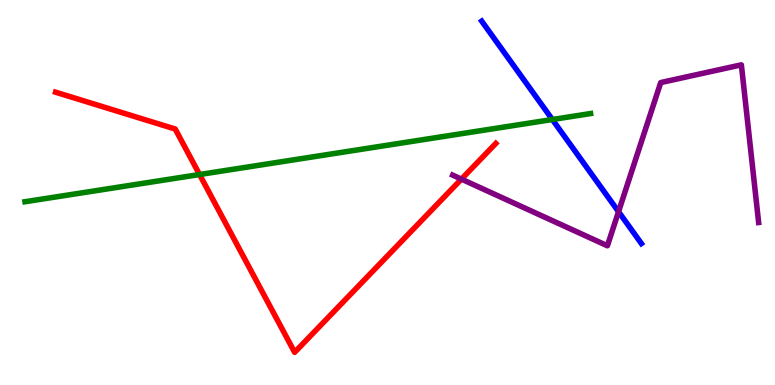[{'lines': ['blue', 'red'], 'intersections': []}, {'lines': ['green', 'red'], 'intersections': [{'x': 2.57, 'y': 5.47}]}, {'lines': ['purple', 'red'], 'intersections': [{'x': 5.95, 'y': 5.35}]}, {'lines': ['blue', 'green'], 'intersections': [{'x': 7.13, 'y': 6.9}]}, {'lines': ['blue', 'purple'], 'intersections': [{'x': 7.98, 'y': 4.5}]}, {'lines': ['green', 'purple'], 'intersections': []}]